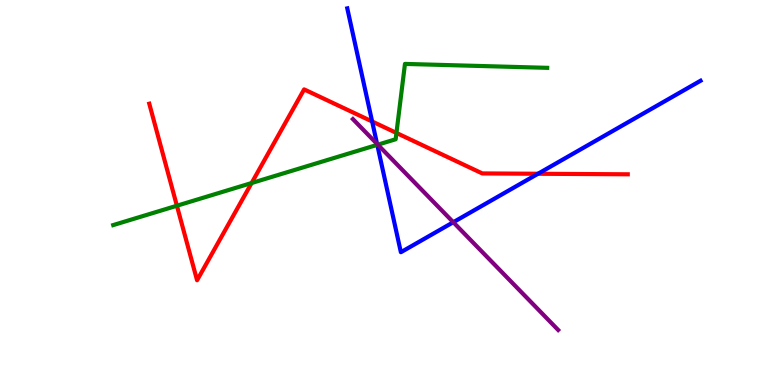[{'lines': ['blue', 'red'], 'intersections': [{'x': 4.8, 'y': 6.84}, {'x': 6.94, 'y': 5.49}]}, {'lines': ['green', 'red'], 'intersections': [{'x': 2.28, 'y': 4.66}, {'x': 3.25, 'y': 5.25}, {'x': 5.12, 'y': 6.55}]}, {'lines': ['purple', 'red'], 'intersections': []}, {'lines': ['blue', 'green'], 'intersections': [{'x': 4.87, 'y': 6.24}]}, {'lines': ['blue', 'purple'], 'intersections': [{'x': 4.87, 'y': 6.26}, {'x': 5.85, 'y': 4.23}]}, {'lines': ['green', 'purple'], 'intersections': [{'x': 4.87, 'y': 6.24}]}]